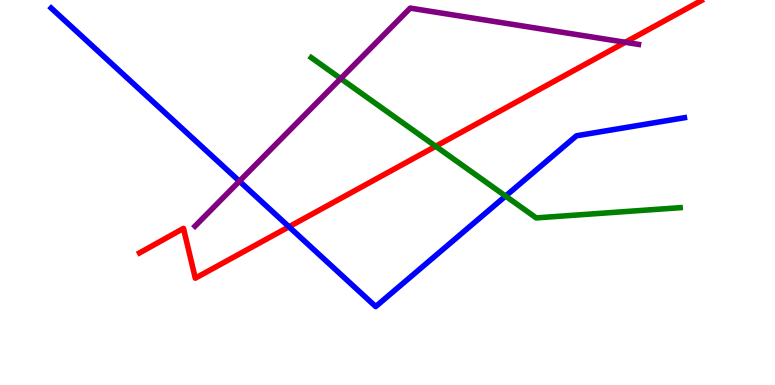[{'lines': ['blue', 'red'], 'intersections': [{'x': 3.73, 'y': 4.11}]}, {'lines': ['green', 'red'], 'intersections': [{'x': 5.62, 'y': 6.2}]}, {'lines': ['purple', 'red'], 'intersections': [{'x': 8.07, 'y': 8.9}]}, {'lines': ['blue', 'green'], 'intersections': [{'x': 6.52, 'y': 4.91}]}, {'lines': ['blue', 'purple'], 'intersections': [{'x': 3.09, 'y': 5.29}]}, {'lines': ['green', 'purple'], 'intersections': [{'x': 4.4, 'y': 7.96}]}]